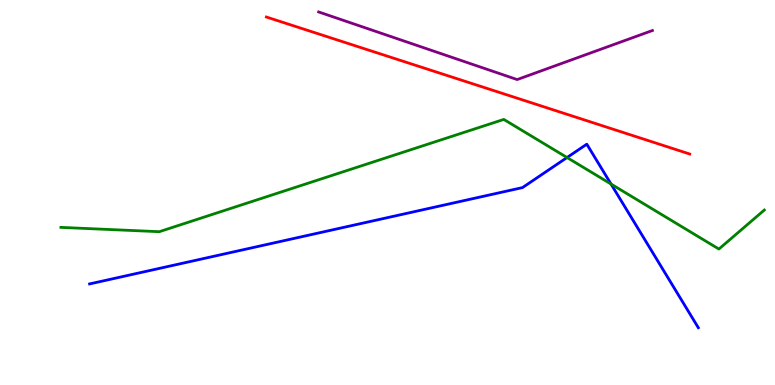[{'lines': ['blue', 'red'], 'intersections': []}, {'lines': ['green', 'red'], 'intersections': []}, {'lines': ['purple', 'red'], 'intersections': []}, {'lines': ['blue', 'green'], 'intersections': [{'x': 7.32, 'y': 5.91}, {'x': 7.88, 'y': 5.22}]}, {'lines': ['blue', 'purple'], 'intersections': []}, {'lines': ['green', 'purple'], 'intersections': []}]